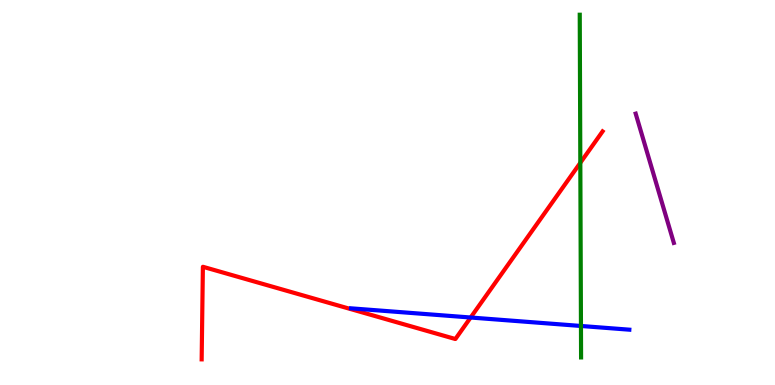[{'lines': ['blue', 'red'], 'intersections': [{'x': 6.07, 'y': 1.75}]}, {'lines': ['green', 'red'], 'intersections': [{'x': 7.49, 'y': 5.77}]}, {'lines': ['purple', 'red'], 'intersections': []}, {'lines': ['blue', 'green'], 'intersections': [{'x': 7.5, 'y': 1.53}]}, {'lines': ['blue', 'purple'], 'intersections': []}, {'lines': ['green', 'purple'], 'intersections': []}]